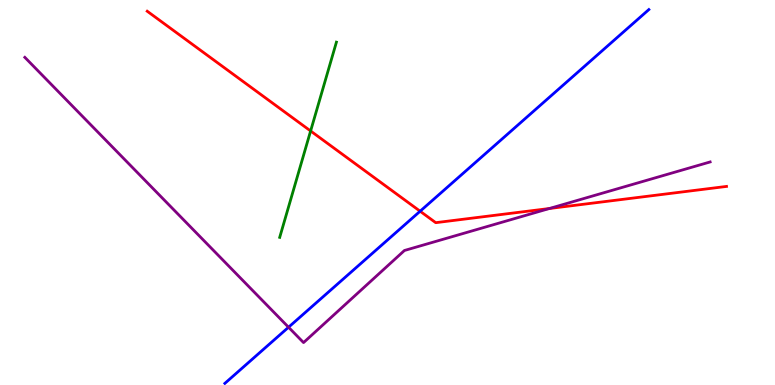[{'lines': ['blue', 'red'], 'intersections': [{'x': 5.42, 'y': 4.51}]}, {'lines': ['green', 'red'], 'intersections': [{'x': 4.01, 'y': 6.6}]}, {'lines': ['purple', 'red'], 'intersections': [{'x': 7.09, 'y': 4.58}]}, {'lines': ['blue', 'green'], 'intersections': []}, {'lines': ['blue', 'purple'], 'intersections': [{'x': 3.72, 'y': 1.5}]}, {'lines': ['green', 'purple'], 'intersections': []}]